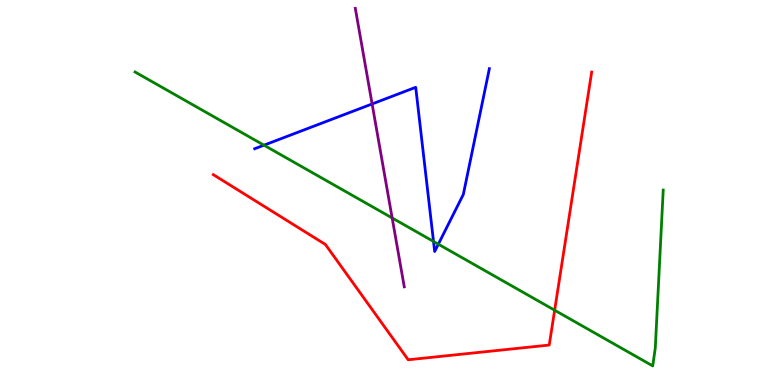[{'lines': ['blue', 'red'], 'intersections': []}, {'lines': ['green', 'red'], 'intersections': [{'x': 7.16, 'y': 1.94}]}, {'lines': ['purple', 'red'], 'intersections': []}, {'lines': ['blue', 'green'], 'intersections': [{'x': 3.41, 'y': 6.23}, {'x': 5.59, 'y': 3.73}, {'x': 5.66, 'y': 3.66}]}, {'lines': ['blue', 'purple'], 'intersections': [{'x': 4.8, 'y': 7.3}]}, {'lines': ['green', 'purple'], 'intersections': [{'x': 5.06, 'y': 4.34}]}]